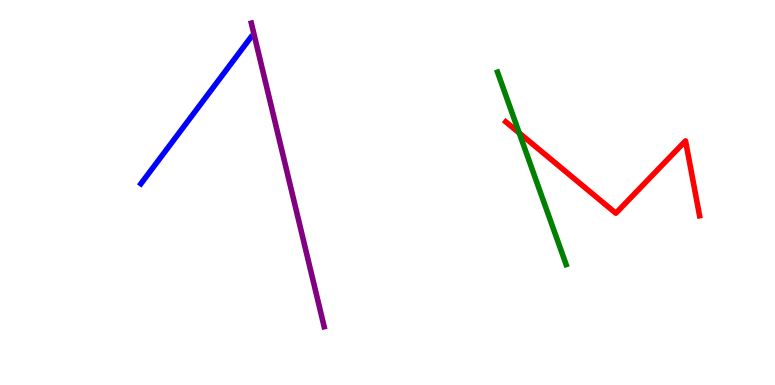[{'lines': ['blue', 'red'], 'intersections': []}, {'lines': ['green', 'red'], 'intersections': [{'x': 6.7, 'y': 6.55}]}, {'lines': ['purple', 'red'], 'intersections': []}, {'lines': ['blue', 'green'], 'intersections': []}, {'lines': ['blue', 'purple'], 'intersections': []}, {'lines': ['green', 'purple'], 'intersections': []}]